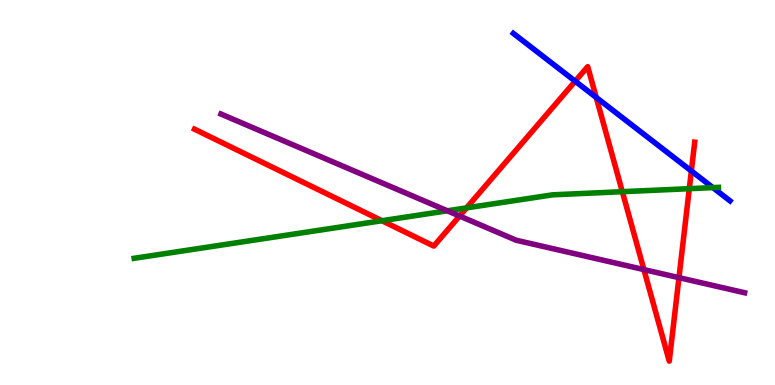[{'lines': ['blue', 'red'], 'intersections': [{'x': 7.42, 'y': 7.89}, {'x': 7.69, 'y': 7.47}, {'x': 8.92, 'y': 5.56}]}, {'lines': ['green', 'red'], 'intersections': [{'x': 4.93, 'y': 4.27}, {'x': 6.02, 'y': 4.6}, {'x': 8.03, 'y': 5.02}, {'x': 8.89, 'y': 5.1}]}, {'lines': ['purple', 'red'], 'intersections': [{'x': 5.93, 'y': 4.39}, {'x': 8.31, 'y': 3.0}, {'x': 8.76, 'y': 2.79}]}, {'lines': ['blue', 'green'], 'intersections': [{'x': 9.2, 'y': 5.13}]}, {'lines': ['blue', 'purple'], 'intersections': []}, {'lines': ['green', 'purple'], 'intersections': [{'x': 5.77, 'y': 4.52}]}]